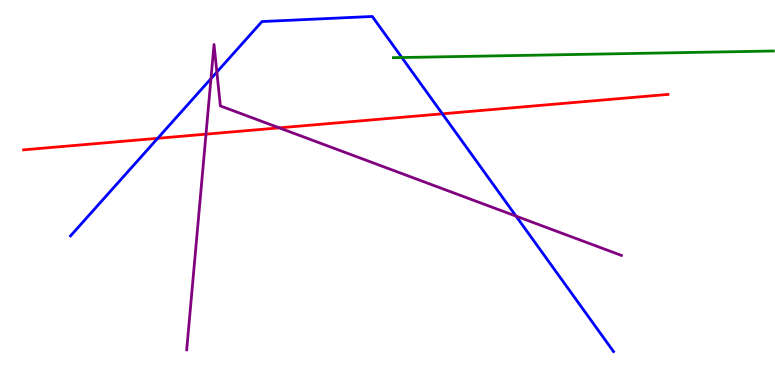[{'lines': ['blue', 'red'], 'intersections': [{'x': 2.03, 'y': 6.41}, {'x': 5.71, 'y': 7.04}]}, {'lines': ['green', 'red'], 'intersections': []}, {'lines': ['purple', 'red'], 'intersections': [{'x': 2.66, 'y': 6.52}, {'x': 3.6, 'y': 6.68}]}, {'lines': ['blue', 'green'], 'intersections': [{'x': 5.18, 'y': 8.51}]}, {'lines': ['blue', 'purple'], 'intersections': [{'x': 2.72, 'y': 7.96}, {'x': 2.8, 'y': 8.13}, {'x': 6.66, 'y': 4.39}]}, {'lines': ['green', 'purple'], 'intersections': []}]